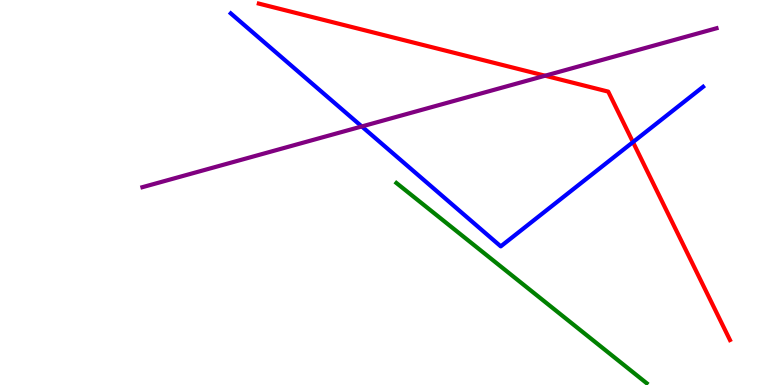[{'lines': ['blue', 'red'], 'intersections': [{'x': 8.17, 'y': 6.31}]}, {'lines': ['green', 'red'], 'intersections': []}, {'lines': ['purple', 'red'], 'intersections': [{'x': 7.03, 'y': 8.03}]}, {'lines': ['blue', 'green'], 'intersections': []}, {'lines': ['blue', 'purple'], 'intersections': [{'x': 4.67, 'y': 6.72}]}, {'lines': ['green', 'purple'], 'intersections': []}]